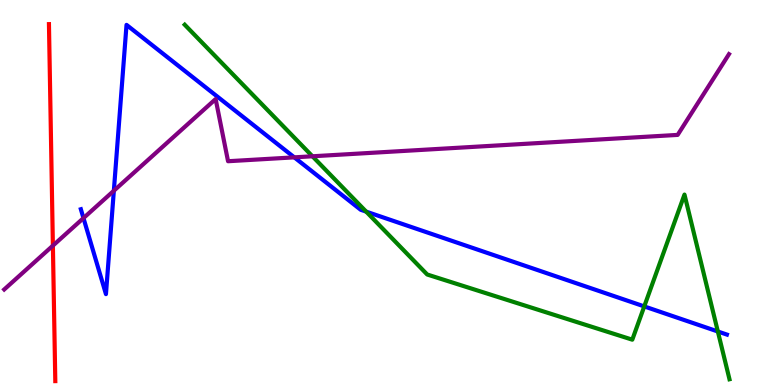[{'lines': ['blue', 'red'], 'intersections': []}, {'lines': ['green', 'red'], 'intersections': []}, {'lines': ['purple', 'red'], 'intersections': [{'x': 0.682, 'y': 3.62}]}, {'lines': ['blue', 'green'], 'intersections': [{'x': 4.72, 'y': 4.5}, {'x': 8.31, 'y': 2.04}, {'x': 9.26, 'y': 1.39}]}, {'lines': ['blue', 'purple'], 'intersections': [{'x': 1.08, 'y': 4.34}, {'x': 1.47, 'y': 5.05}, {'x': 3.8, 'y': 5.91}]}, {'lines': ['green', 'purple'], 'intersections': [{'x': 4.03, 'y': 5.94}]}]